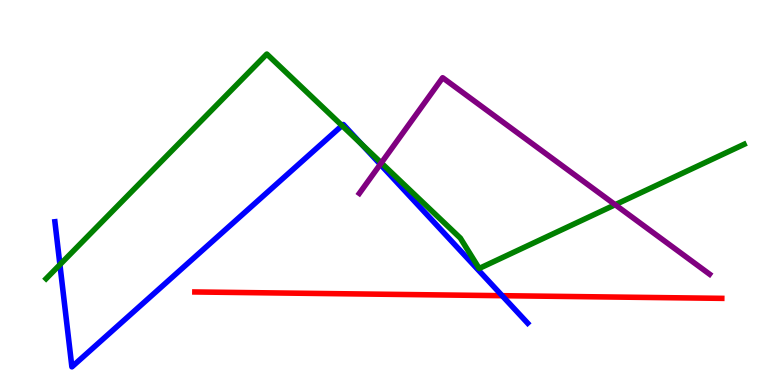[{'lines': ['blue', 'red'], 'intersections': [{'x': 6.48, 'y': 2.32}]}, {'lines': ['green', 'red'], 'intersections': []}, {'lines': ['purple', 'red'], 'intersections': []}, {'lines': ['blue', 'green'], 'intersections': [{'x': 0.773, 'y': 3.13}, {'x': 4.41, 'y': 6.74}, {'x': 4.66, 'y': 6.26}]}, {'lines': ['blue', 'purple'], 'intersections': [{'x': 4.91, 'y': 5.73}]}, {'lines': ['green', 'purple'], 'intersections': [{'x': 4.92, 'y': 5.77}, {'x': 7.94, 'y': 4.68}]}]